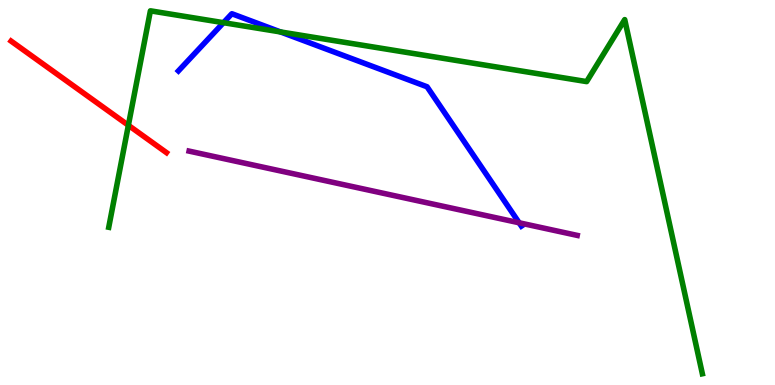[{'lines': ['blue', 'red'], 'intersections': []}, {'lines': ['green', 'red'], 'intersections': [{'x': 1.66, 'y': 6.75}]}, {'lines': ['purple', 'red'], 'intersections': []}, {'lines': ['blue', 'green'], 'intersections': [{'x': 2.88, 'y': 9.41}, {'x': 3.62, 'y': 9.17}]}, {'lines': ['blue', 'purple'], 'intersections': [{'x': 6.7, 'y': 4.21}]}, {'lines': ['green', 'purple'], 'intersections': []}]